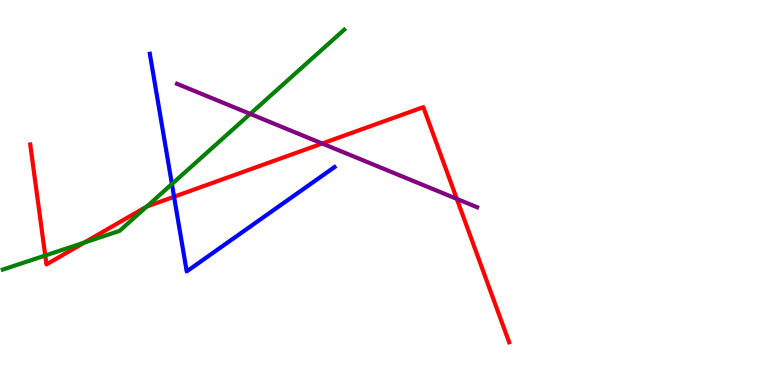[{'lines': ['blue', 'red'], 'intersections': [{'x': 2.25, 'y': 4.89}]}, {'lines': ['green', 'red'], 'intersections': [{'x': 0.584, 'y': 3.36}, {'x': 1.09, 'y': 3.7}, {'x': 1.89, 'y': 4.64}]}, {'lines': ['purple', 'red'], 'intersections': [{'x': 4.16, 'y': 6.27}, {'x': 5.89, 'y': 4.83}]}, {'lines': ['blue', 'green'], 'intersections': [{'x': 2.22, 'y': 5.22}]}, {'lines': ['blue', 'purple'], 'intersections': []}, {'lines': ['green', 'purple'], 'intersections': [{'x': 3.23, 'y': 7.04}]}]